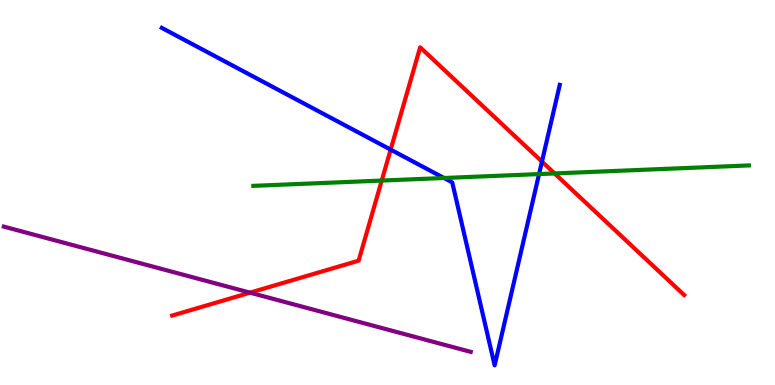[{'lines': ['blue', 'red'], 'intersections': [{'x': 5.04, 'y': 6.11}, {'x': 6.99, 'y': 5.8}]}, {'lines': ['green', 'red'], 'intersections': [{'x': 4.93, 'y': 5.31}, {'x': 7.16, 'y': 5.5}]}, {'lines': ['purple', 'red'], 'intersections': [{'x': 3.23, 'y': 2.4}]}, {'lines': ['blue', 'green'], 'intersections': [{'x': 5.73, 'y': 5.38}, {'x': 6.96, 'y': 5.48}]}, {'lines': ['blue', 'purple'], 'intersections': []}, {'lines': ['green', 'purple'], 'intersections': []}]